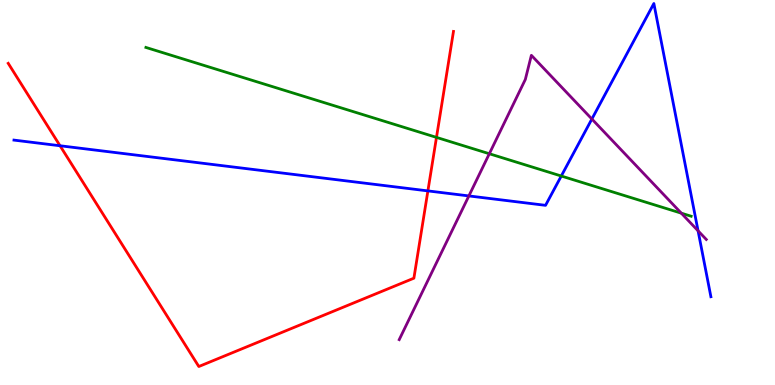[{'lines': ['blue', 'red'], 'intersections': [{'x': 0.775, 'y': 6.21}, {'x': 5.52, 'y': 5.04}]}, {'lines': ['green', 'red'], 'intersections': [{'x': 5.63, 'y': 6.43}]}, {'lines': ['purple', 'red'], 'intersections': []}, {'lines': ['blue', 'green'], 'intersections': [{'x': 7.24, 'y': 5.43}]}, {'lines': ['blue', 'purple'], 'intersections': [{'x': 6.05, 'y': 4.91}, {'x': 7.64, 'y': 6.91}, {'x': 9.01, 'y': 4.0}]}, {'lines': ['green', 'purple'], 'intersections': [{'x': 6.31, 'y': 6.01}, {'x': 8.79, 'y': 4.46}]}]